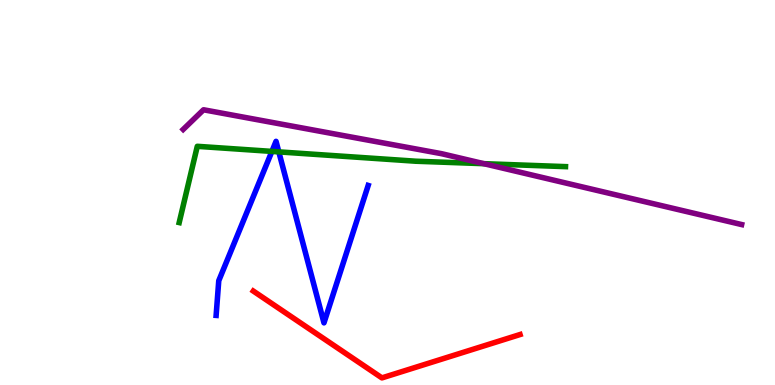[{'lines': ['blue', 'red'], 'intersections': []}, {'lines': ['green', 'red'], 'intersections': []}, {'lines': ['purple', 'red'], 'intersections': []}, {'lines': ['blue', 'green'], 'intersections': [{'x': 3.51, 'y': 6.07}, {'x': 3.6, 'y': 6.06}]}, {'lines': ['blue', 'purple'], 'intersections': []}, {'lines': ['green', 'purple'], 'intersections': [{'x': 6.24, 'y': 5.75}]}]